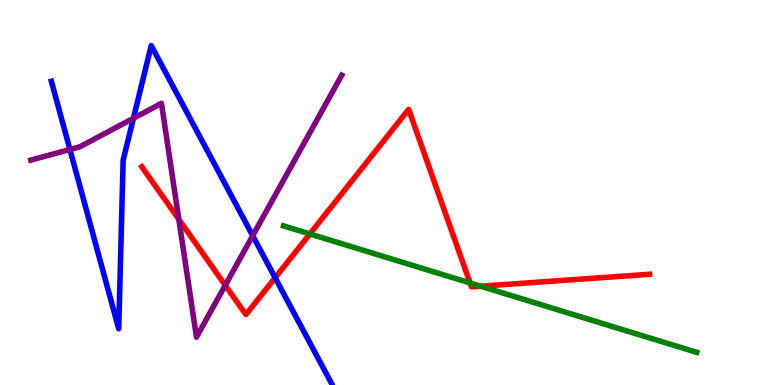[{'lines': ['blue', 'red'], 'intersections': [{'x': 3.55, 'y': 2.79}]}, {'lines': ['green', 'red'], 'intersections': [{'x': 4.0, 'y': 3.92}, {'x': 6.07, 'y': 2.65}, {'x': 6.2, 'y': 2.57}]}, {'lines': ['purple', 'red'], 'intersections': [{'x': 2.31, 'y': 4.3}, {'x': 2.91, 'y': 2.59}]}, {'lines': ['blue', 'green'], 'intersections': []}, {'lines': ['blue', 'purple'], 'intersections': [{'x': 0.902, 'y': 6.12}, {'x': 1.72, 'y': 6.93}, {'x': 3.26, 'y': 3.88}]}, {'lines': ['green', 'purple'], 'intersections': []}]